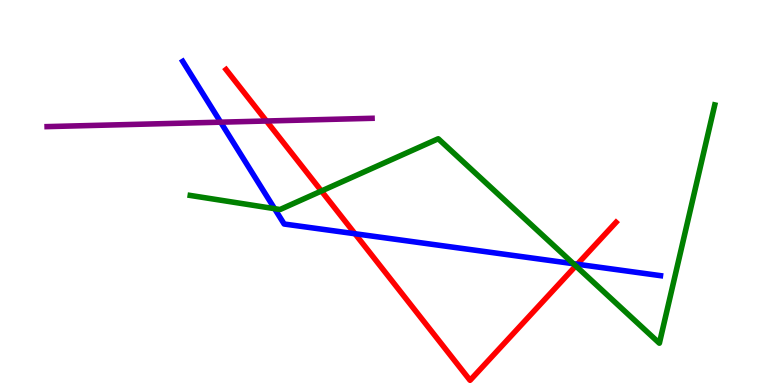[{'lines': ['blue', 'red'], 'intersections': [{'x': 4.58, 'y': 3.93}, {'x': 7.45, 'y': 3.14}]}, {'lines': ['green', 'red'], 'intersections': [{'x': 4.15, 'y': 5.04}, {'x': 7.43, 'y': 3.09}]}, {'lines': ['purple', 'red'], 'intersections': [{'x': 3.44, 'y': 6.86}]}, {'lines': ['blue', 'green'], 'intersections': [{'x': 3.54, 'y': 4.58}, {'x': 7.4, 'y': 3.15}]}, {'lines': ['blue', 'purple'], 'intersections': [{'x': 2.85, 'y': 6.83}]}, {'lines': ['green', 'purple'], 'intersections': []}]